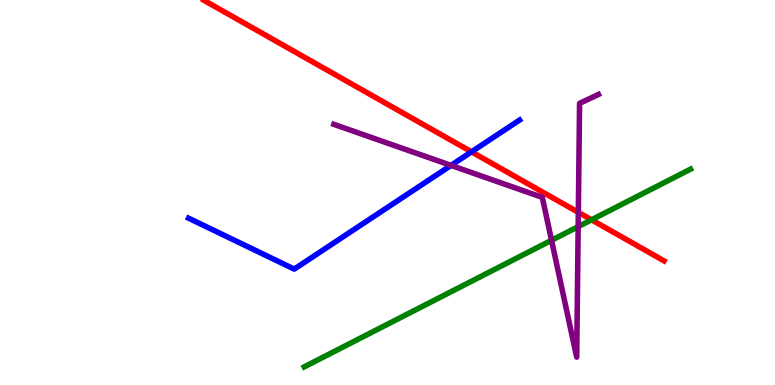[{'lines': ['blue', 'red'], 'intersections': [{'x': 6.08, 'y': 6.06}]}, {'lines': ['green', 'red'], 'intersections': [{'x': 7.63, 'y': 4.29}]}, {'lines': ['purple', 'red'], 'intersections': [{'x': 7.46, 'y': 4.48}]}, {'lines': ['blue', 'green'], 'intersections': []}, {'lines': ['blue', 'purple'], 'intersections': [{'x': 5.82, 'y': 5.7}]}, {'lines': ['green', 'purple'], 'intersections': [{'x': 7.12, 'y': 3.76}, {'x': 7.46, 'y': 4.11}]}]